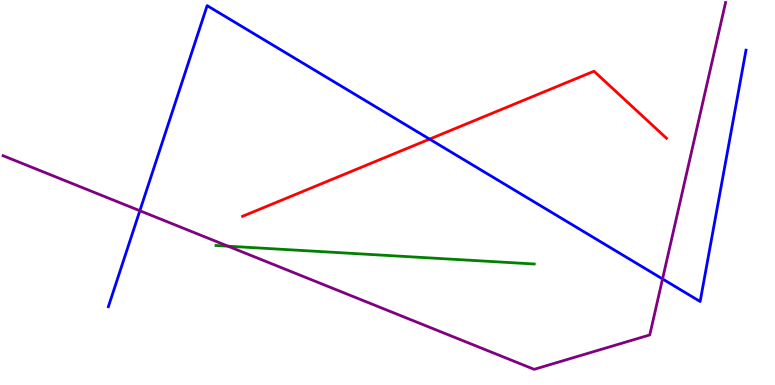[{'lines': ['blue', 'red'], 'intersections': [{'x': 5.54, 'y': 6.39}]}, {'lines': ['green', 'red'], 'intersections': []}, {'lines': ['purple', 'red'], 'intersections': []}, {'lines': ['blue', 'green'], 'intersections': []}, {'lines': ['blue', 'purple'], 'intersections': [{'x': 1.8, 'y': 4.53}, {'x': 8.55, 'y': 2.75}]}, {'lines': ['green', 'purple'], 'intersections': [{'x': 2.94, 'y': 3.61}]}]